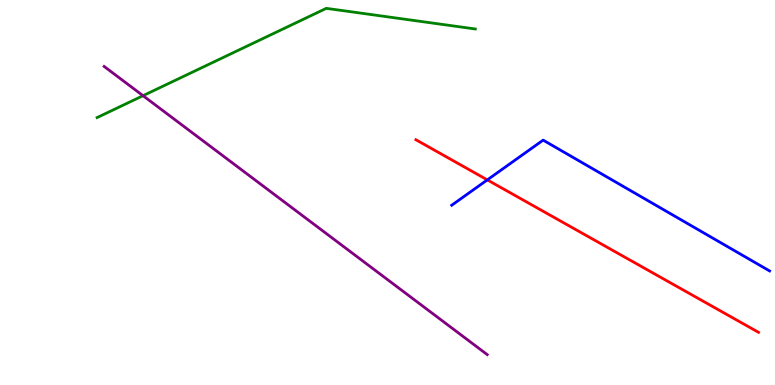[{'lines': ['blue', 'red'], 'intersections': [{'x': 6.29, 'y': 5.33}]}, {'lines': ['green', 'red'], 'intersections': []}, {'lines': ['purple', 'red'], 'intersections': []}, {'lines': ['blue', 'green'], 'intersections': []}, {'lines': ['blue', 'purple'], 'intersections': []}, {'lines': ['green', 'purple'], 'intersections': [{'x': 1.85, 'y': 7.51}]}]